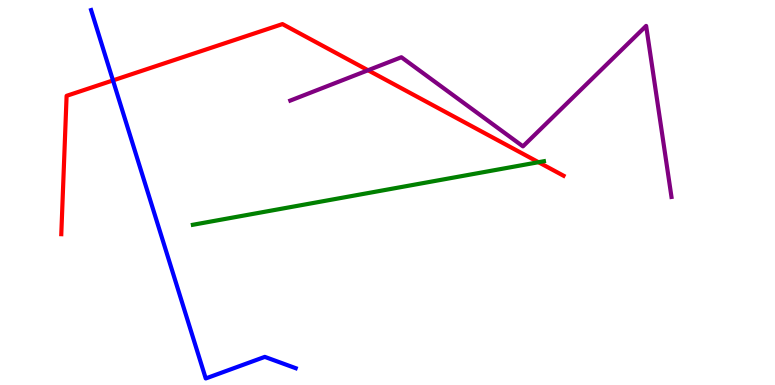[{'lines': ['blue', 'red'], 'intersections': [{'x': 1.46, 'y': 7.91}]}, {'lines': ['green', 'red'], 'intersections': [{'x': 6.95, 'y': 5.79}]}, {'lines': ['purple', 'red'], 'intersections': [{'x': 4.75, 'y': 8.18}]}, {'lines': ['blue', 'green'], 'intersections': []}, {'lines': ['blue', 'purple'], 'intersections': []}, {'lines': ['green', 'purple'], 'intersections': []}]